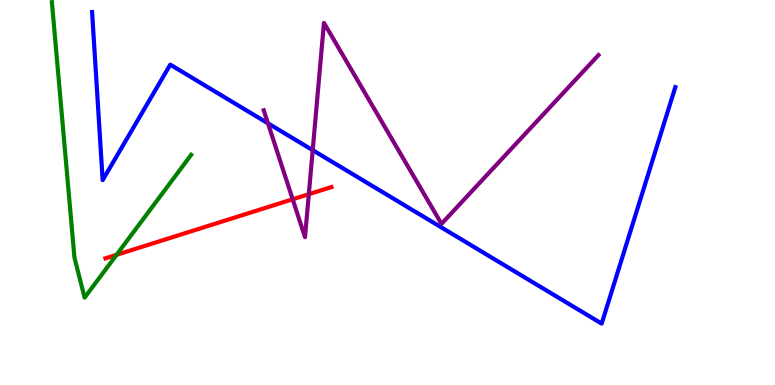[{'lines': ['blue', 'red'], 'intersections': []}, {'lines': ['green', 'red'], 'intersections': [{'x': 1.5, 'y': 3.38}]}, {'lines': ['purple', 'red'], 'intersections': [{'x': 3.78, 'y': 4.82}, {'x': 3.98, 'y': 4.96}]}, {'lines': ['blue', 'green'], 'intersections': []}, {'lines': ['blue', 'purple'], 'intersections': [{'x': 3.46, 'y': 6.8}, {'x': 4.03, 'y': 6.1}]}, {'lines': ['green', 'purple'], 'intersections': []}]